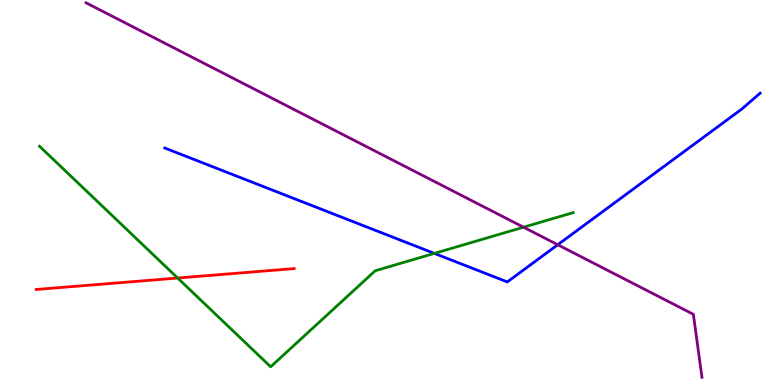[{'lines': ['blue', 'red'], 'intersections': []}, {'lines': ['green', 'red'], 'intersections': [{'x': 2.29, 'y': 2.78}]}, {'lines': ['purple', 'red'], 'intersections': []}, {'lines': ['blue', 'green'], 'intersections': [{'x': 5.6, 'y': 3.42}]}, {'lines': ['blue', 'purple'], 'intersections': [{'x': 7.2, 'y': 3.64}]}, {'lines': ['green', 'purple'], 'intersections': [{'x': 6.76, 'y': 4.1}]}]